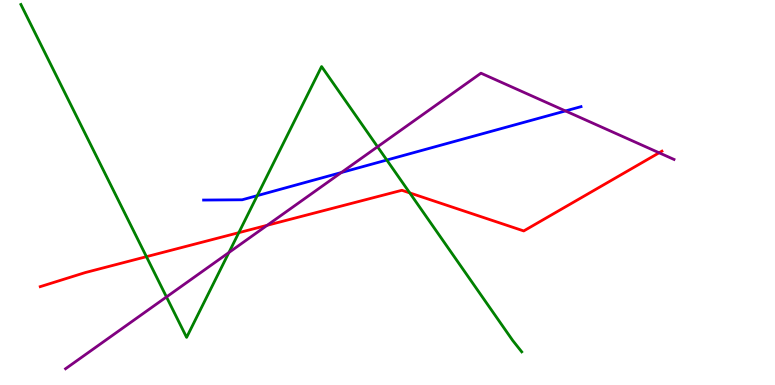[{'lines': ['blue', 'red'], 'intersections': []}, {'lines': ['green', 'red'], 'intersections': [{'x': 1.89, 'y': 3.33}, {'x': 3.08, 'y': 3.96}, {'x': 5.29, 'y': 4.99}]}, {'lines': ['purple', 'red'], 'intersections': [{'x': 3.45, 'y': 4.15}, {'x': 8.5, 'y': 6.03}]}, {'lines': ['blue', 'green'], 'intersections': [{'x': 3.32, 'y': 4.92}, {'x': 4.99, 'y': 5.84}]}, {'lines': ['blue', 'purple'], 'intersections': [{'x': 4.4, 'y': 5.52}, {'x': 7.3, 'y': 7.12}]}, {'lines': ['green', 'purple'], 'intersections': [{'x': 2.15, 'y': 2.29}, {'x': 2.95, 'y': 3.44}, {'x': 4.87, 'y': 6.19}]}]